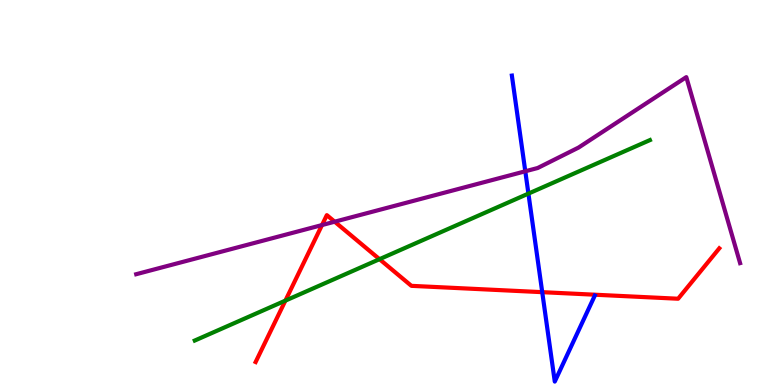[{'lines': ['blue', 'red'], 'intersections': [{'x': 7.0, 'y': 2.41}]}, {'lines': ['green', 'red'], 'intersections': [{'x': 3.68, 'y': 2.19}, {'x': 4.9, 'y': 3.27}]}, {'lines': ['purple', 'red'], 'intersections': [{'x': 4.15, 'y': 4.15}, {'x': 4.32, 'y': 4.24}]}, {'lines': ['blue', 'green'], 'intersections': [{'x': 6.82, 'y': 4.97}]}, {'lines': ['blue', 'purple'], 'intersections': [{'x': 6.78, 'y': 5.55}]}, {'lines': ['green', 'purple'], 'intersections': []}]